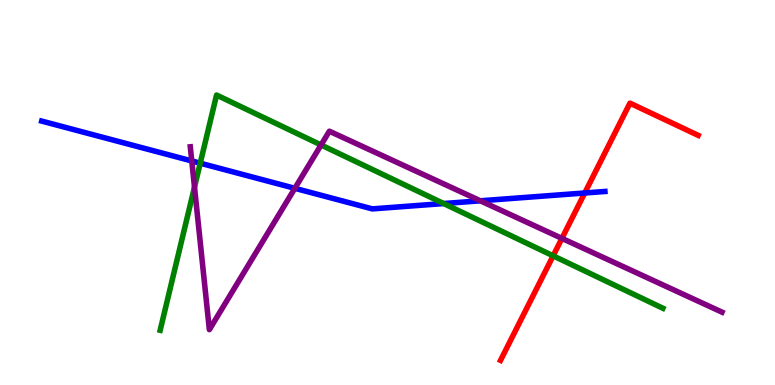[{'lines': ['blue', 'red'], 'intersections': [{'x': 7.55, 'y': 4.99}]}, {'lines': ['green', 'red'], 'intersections': [{'x': 7.14, 'y': 3.36}]}, {'lines': ['purple', 'red'], 'intersections': [{'x': 7.25, 'y': 3.81}]}, {'lines': ['blue', 'green'], 'intersections': [{'x': 2.58, 'y': 5.76}, {'x': 5.73, 'y': 4.71}]}, {'lines': ['blue', 'purple'], 'intersections': [{'x': 2.47, 'y': 5.82}, {'x': 3.8, 'y': 5.11}, {'x': 6.2, 'y': 4.78}]}, {'lines': ['green', 'purple'], 'intersections': [{'x': 2.51, 'y': 5.14}, {'x': 4.14, 'y': 6.23}]}]